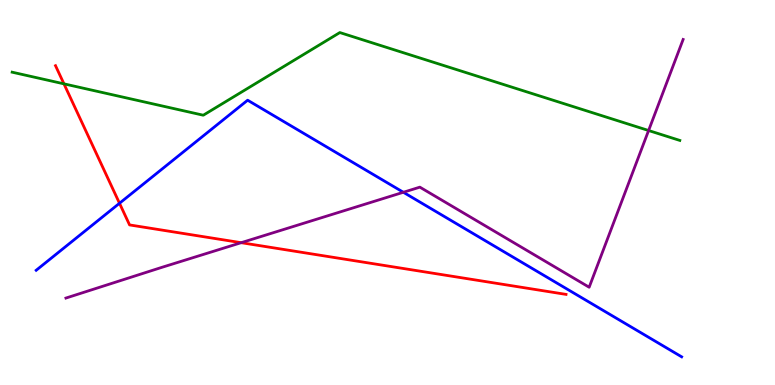[{'lines': ['blue', 'red'], 'intersections': [{'x': 1.54, 'y': 4.72}]}, {'lines': ['green', 'red'], 'intersections': [{'x': 0.825, 'y': 7.82}]}, {'lines': ['purple', 'red'], 'intersections': [{'x': 3.11, 'y': 3.7}]}, {'lines': ['blue', 'green'], 'intersections': []}, {'lines': ['blue', 'purple'], 'intersections': [{'x': 5.2, 'y': 5.01}]}, {'lines': ['green', 'purple'], 'intersections': [{'x': 8.37, 'y': 6.61}]}]